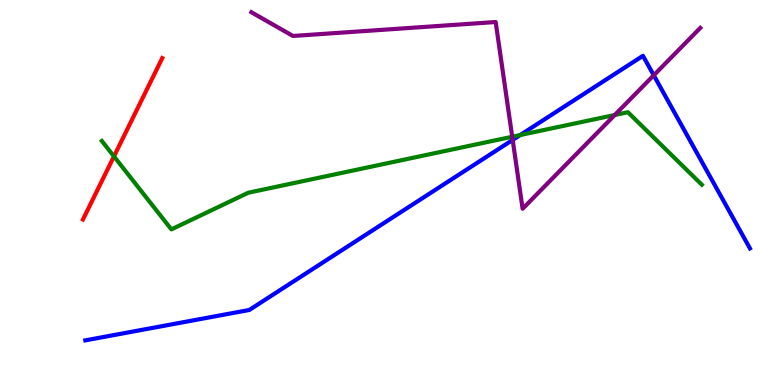[{'lines': ['blue', 'red'], 'intersections': []}, {'lines': ['green', 'red'], 'intersections': [{'x': 1.47, 'y': 5.94}]}, {'lines': ['purple', 'red'], 'intersections': []}, {'lines': ['blue', 'green'], 'intersections': [{'x': 6.71, 'y': 6.49}]}, {'lines': ['blue', 'purple'], 'intersections': [{'x': 6.62, 'y': 6.37}, {'x': 8.44, 'y': 8.04}]}, {'lines': ['green', 'purple'], 'intersections': [{'x': 6.61, 'y': 6.45}, {'x': 7.93, 'y': 7.01}]}]